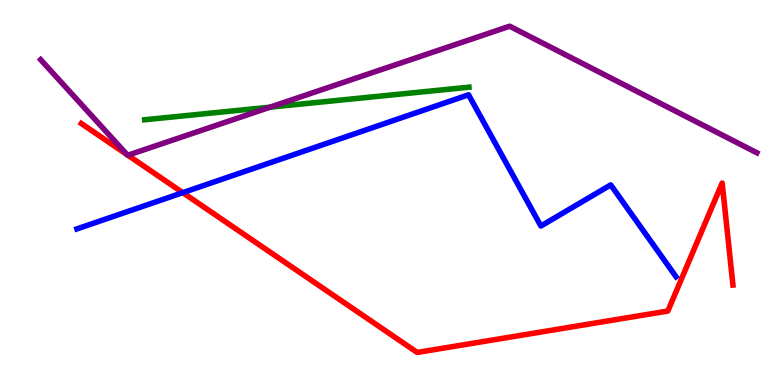[{'lines': ['blue', 'red'], 'intersections': [{'x': 2.36, 'y': 5.0}]}, {'lines': ['green', 'red'], 'intersections': []}, {'lines': ['purple', 'red'], 'intersections': [{'x': 1.64, 'y': 5.98}, {'x': 1.65, 'y': 5.97}]}, {'lines': ['blue', 'green'], 'intersections': []}, {'lines': ['blue', 'purple'], 'intersections': []}, {'lines': ['green', 'purple'], 'intersections': [{'x': 3.48, 'y': 7.22}]}]